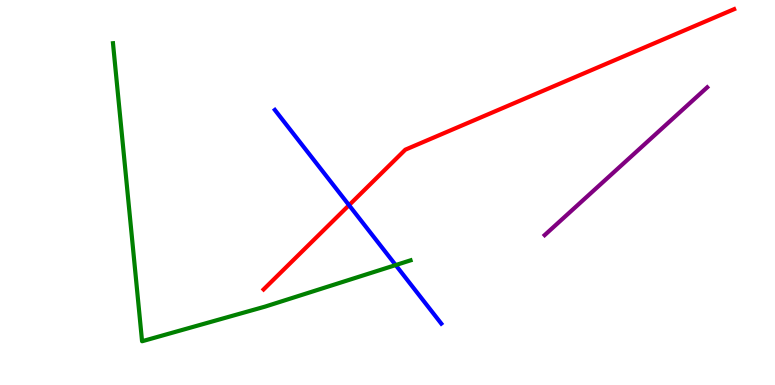[{'lines': ['blue', 'red'], 'intersections': [{'x': 4.5, 'y': 4.67}]}, {'lines': ['green', 'red'], 'intersections': []}, {'lines': ['purple', 'red'], 'intersections': []}, {'lines': ['blue', 'green'], 'intersections': [{'x': 5.11, 'y': 3.12}]}, {'lines': ['blue', 'purple'], 'intersections': []}, {'lines': ['green', 'purple'], 'intersections': []}]